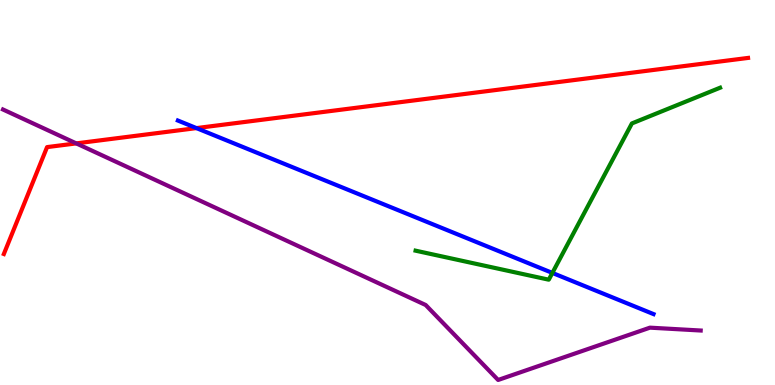[{'lines': ['blue', 'red'], 'intersections': [{'x': 2.53, 'y': 6.67}]}, {'lines': ['green', 'red'], 'intersections': []}, {'lines': ['purple', 'red'], 'intersections': [{'x': 0.984, 'y': 6.28}]}, {'lines': ['blue', 'green'], 'intersections': [{'x': 7.13, 'y': 2.91}]}, {'lines': ['blue', 'purple'], 'intersections': []}, {'lines': ['green', 'purple'], 'intersections': []}]